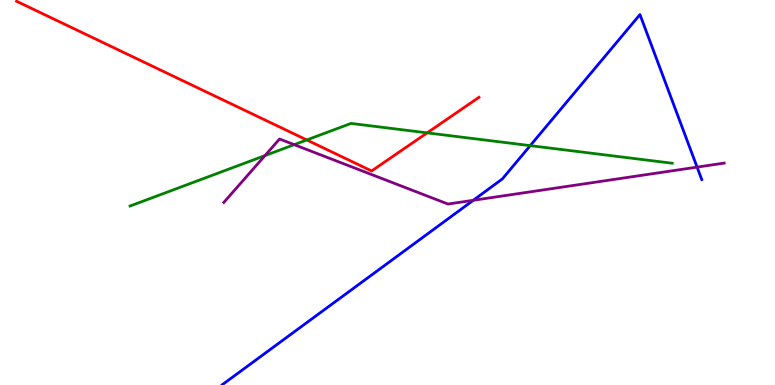[{'lines': ['blue', 'red'], 'intersections': []}, {'lines': ['green', 'red'], 'intersections': [{'x': 3.96, 'y': 6.36}, {'x': 5.51, 'y': 6.55}]}, {'lines': ['purple', 'red'], 'intersections': []}, {'lines': ['blue', 'green'], 'intersections': [{'x': 6.84, 'y': 6.22}]}, {'lines': ['blue', 'purple'], 'intersections': [{'x': 6.11, 'y': 4.8}, {'x': 8.99, 'y': 5.66}]}, {'lines': ['green', 'purple'], 'intersections': [{'x': 3.42, 'y': 5.96}, {'x': 3.8, 'y': 6.24}]}]